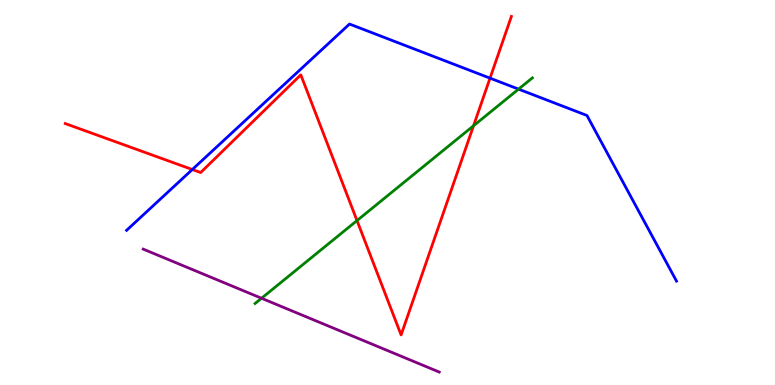[{'lines': ['blue', 'red'], 'intersections': [{'x': 2.48, 'y': 5.6}, {'x': 6.32, 'y': 7.97}]}, {'lines': ['green', 'red'], 'intersections': [{'x': 4.61, 'y': 4.27}, {'x': 6.11, 'y': 6.73}]}, {'lines': ['purple', 'red'], 'intersections': []}, {'lines': ['blue', 'green'], 'intersections': [{'x': 6.69, 'y': 7.68}]}, {'lines': ['blue', 'purple'], 'intersections': []}, {'lines': ['green', 'purple'], 'intersections': [{'x': 3.37, 'y': 2.25}]}]